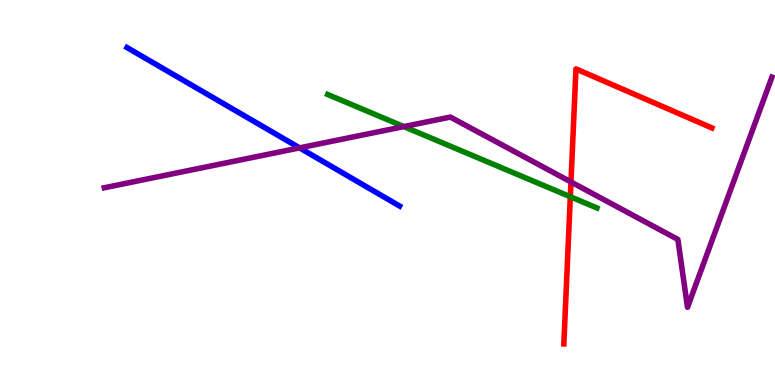[{'lines': ['blue', 'red'], 'intersections': []}, {'lines': ['green', 'red'], 'intersections': [{'x': 7.36, 'y': 4.89}]}, {'lines': ['purple', 'red'], 'intersections': [{'x': 7.37, 'y': 5.27}]}, {'lines': ['blue', 'green'], 'intersections': []}, {'lines': ['blue', 'purple'], 'intersections': [{'x': 3.87, 'y': 6.16}]}, {'lines': ['green', 'purple'], 'intersections': [{'x': 5.21, 'y': 6.71}]}]